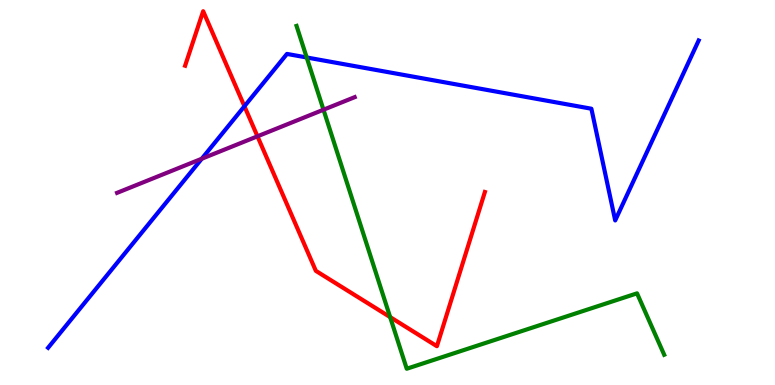[{'lines': ['blue', 'red'], 'intersections': [{'x': 3.15, 'y': 7.24}]}, {'lines': ['green', 'red'], 'intersections': [{'x': 5.03, 'y': 1.76}]}, {'lines': ['purple', 'red'], 'intersections': [{'x': 3.32, 'y': 6.46}]}, {'lines': ['blue', 'green'], 'intersections': [{'x': 3.96, 'y': 8.51}]}, {'lines': ['blue', 'purple'], 'intersections': [{'x': 2.6, 'y': 5.88}]}, {'lines': ['green', 'purple'], 'intersections': [{'x': 4.17, 'y': 7.15}]}]